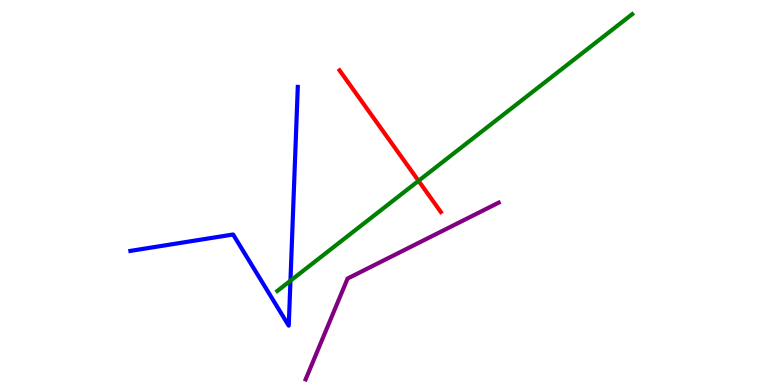[{'lines': ['blue', 'red'], 'intersections': []}, {'lines': ['green', 'red'], 'intersections': [{'x': 5.4, 'y': 5.3}]}, {'lines': ['purple', 'red'], 'intersections': []}, {'lines': ['blue', 'green'], 'intersections': [{'x': 3.75, 'y': 2.71}]}, {'lines': ['blue', 'purple'], 'intersections': []}, {'lines': ['green', 'purple'], 'intersections': []}]